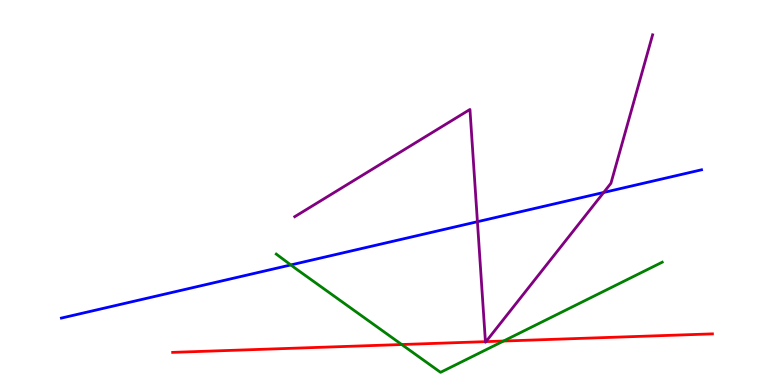[{'lines': ['blue', 'red'], 'intersections': []}, {'lines': ['green', 'red'], 'intersections': [{'x': 5.18, 'y': 1.05}, {'x': 6.5, 'y': 1.14}]}, {'lines': ['purple', 'red'], 'intersections': [{'x': 6.26, 'y': 1.13}, {'x': 6.27, 'y': 1.13}]}, {'lines': ['blue', 'green'], 'intersections': [{'x': 3.75, 'y': 3.12}]}, {'lines': ['blue', 'purple'], 'intersections': [{'x': 6.16, 'y': 4.24}, {'x': 7.79, 'y': 5.0}]}, {'lines': ['green', 'purple'], 'intersections': []}]